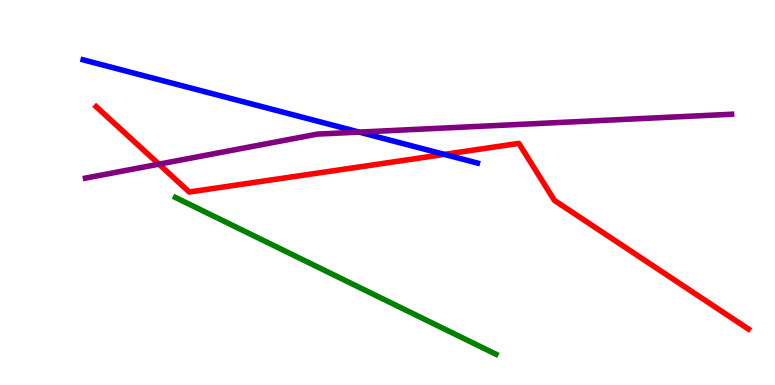[{'lines': ['blue', 'red'], 'intersections': [{'x': 5.73, 'y': 5.99}]}, {'lines': ['green', 'red'], 'intersections': []}, {'lines': ['purple', 'red'], 'intersections': [{'x': 2.05, 'y': 5.74}]}, {'lines': ['blue', 'green'], 'intersections': []}, {'lines': ['blue', 'purple'], 'intersections': [{'x': 4.63, 'y': 6.57}]}, {'lines': ['green', 'purple'], 'intersections': []}]